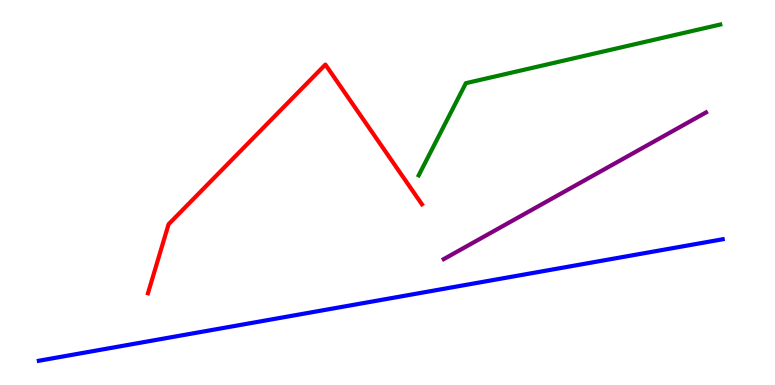[{'lines': ['blue', 'red'], 'intersections': []}, {'lines': ['green', 'red'], 'intersections': []}, {'lines': ['purple', 'red'], 'intersections': []}, {'lines': ['blue', 'green'], 'intersections': []}, {'lines': ['blue', 'purple'], 'intersections': []}, {'lines': ['green', 'purple'], 'intersections': []}]